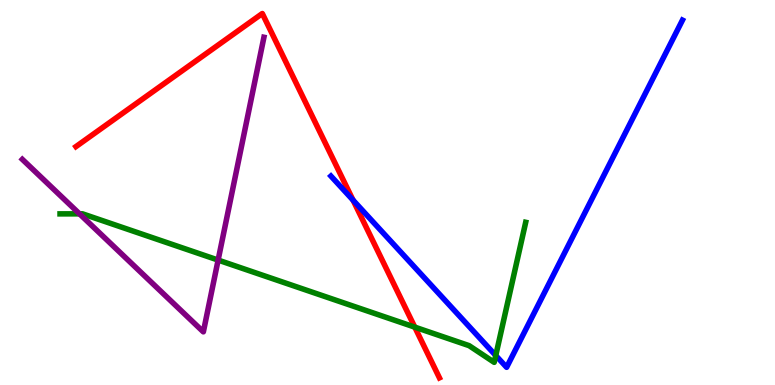[{'lines': ['blue', 'red'], 'intersections': [{'x': 4.56, 'y': 4.8}]}, {'lines': ['green', 'red'], 'intersections': [{'x': 5.35, 'y': 1.5}]}, {'lines': ['purple', 'red'], 'intersections': []}, {'lines': ['blue', 'green'], 'intersections': [{'x': 6.4, 'y': 0.766}]}, {'lines': ['blue', 'purple'], 'intersections': []}, {'lines': ['green', 'purple'], 'intersections': [{'x': 1.03, 'y': 4.45}, {'x': 2.81, 'y': 3.24}]}]